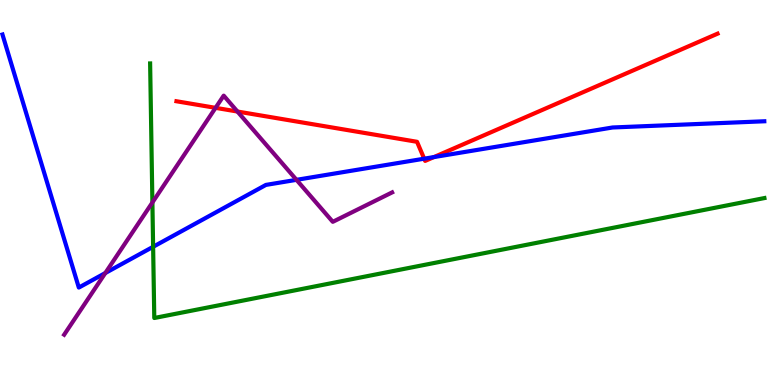[{'lines': ['blue', 'red'], 'intersections': [{'x': 5.47, 'y': 5.88}, {'x': 5.6, 'y': 5.92}]}, {'lines': ['green', 'red'], 'intersections': []}, {'lines': ['purple', 'red'], 'intersections': [{'x': 2.78, 'y': 7.2}, {'x': 3.06, 'y': 7.1}]}, {'lines': ['blue', 'green'], 'intersections': [{'x': 1.98, 'y': 3.59}]}, {'lines': ['blue', 'purple'], 'intersections': [{'x': 1.36, 'y': 2.91}, {'x': 3.83, 'y': 5.33}]}, {'lines': ['green', 'purple'], 'intersections': [{'x': 1.97, 'y': 4.74}]}]